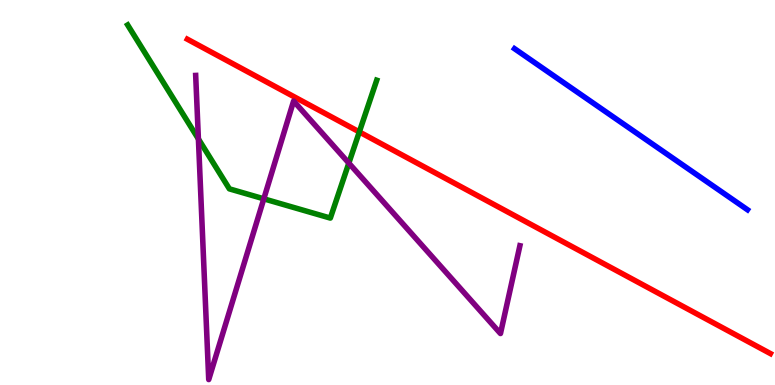[{'lines': ['blue', 'red'], 'intersections': []}, {'lines': ['green', 'red'], 'intersections': [{'x': 4.64, 'y': 6.57}]}, {'lines': ['purple', 'red'], 'intersections': []}, {'lines': ['blue', 'green'], 'intersections': []}, {'lines': ['blue', 'purple'], 'intersections': []}, {'lines': ['green', 'purple'], 'intersections': [{'x': 2.56, 'y': 6.39}, {'x': 3.4, 'y': 4.84}, {'x': 4.5, 'y': 5.76}]}]